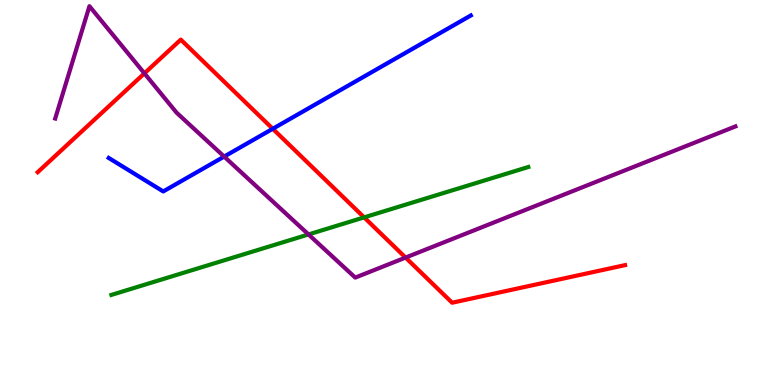[{'lines': ['blue', 'red'], 'intersections': [{'x': 3.52, 'y': 6.65}]}, {'lines': ['green', 'red'], 'intersections': [{'x': 4.7, 'y': 4.35}]}, {'lines': ['purple', 'red'], 'intersections': [{'x': 1.86, 'y': 8.09}, {'x': 5.23, 'y': 3.31}]}, {'lines': ['blue', 'green'], 'intersections': []}, {'lines': ['blue', 'purple'], 'intersections': [{'x': 2.89, 'y': 5.93}]}, {'lines': ['green', 'purple'], 'intersections': [{'x': 3.98, 'y': 3.91}]}]